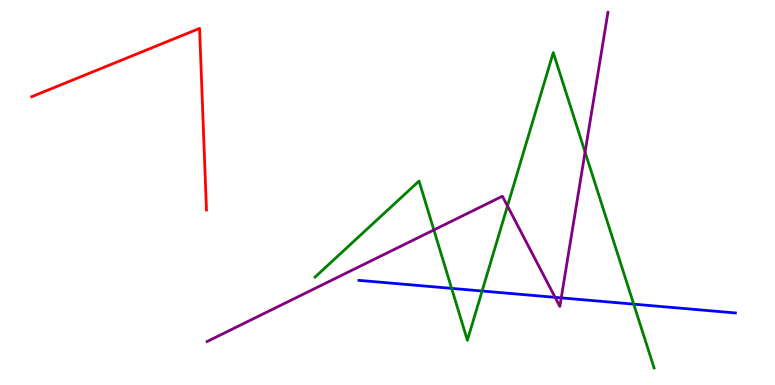[{'lines': ['blue', 'red'], 'intersections': []}, {'lines': ['green', 'red'], 'intersections': []}, {'lines': ['purple', 'red'], 'intersections': []}, {'lines': ['blue', 'green'], 'intersections': [{'x': 5.83, 'y': 2.51}, {'x': 6.22, 'y': 2.44}, {'x': 8.18, 'y': 2.1}]}, {'lines': ['blue', 'purple'], 'intersections': [{'x': 7.16, 'y': 2.28}, {'x': 7.24, 'y': 2.26}]}, {'lines': ['green', 'purple'], 'intersections': [{'x': 5.6, 'y': 4.03}, {'x': 6.55, 'y': 4.65}, {'x': 7.55, 'y': 6.05}]}]